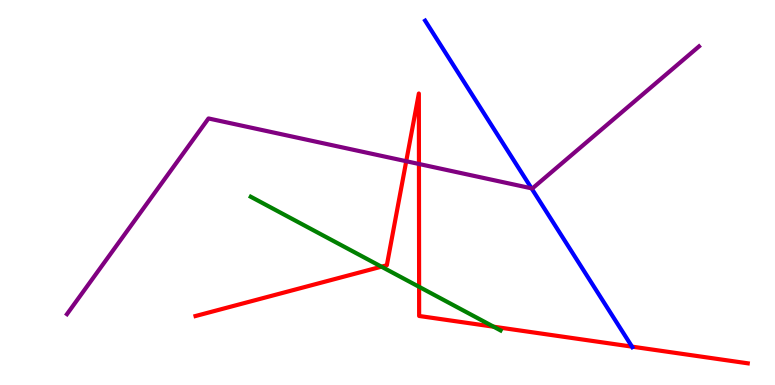[{'lines': ['blue', 'red'], 'intersections': [{'x': 8.15, 'y': 0.996}]}, {'lines': ['green', 'red'], 'intersections': [{'x': 4.92, 'y': 3.07}, {'x': 5.41, 'y': 2.55}, {'x': 6.37, 'y': 1.51}]}, {'lines': ['purple', 'red'], 'intersections': [{'x': 5.24, 'y': 5.81}, {'x': 5.41, 'y': 5.74}]}, {'lines': ['blue', 'green'], 'intersections': []}, {'lines': ['blue', 'purple'], 'intersections': [{'x': 6.86, 'y': 5.11}]}, {'lines': ['green', 'purple'], 'intersections': []}]